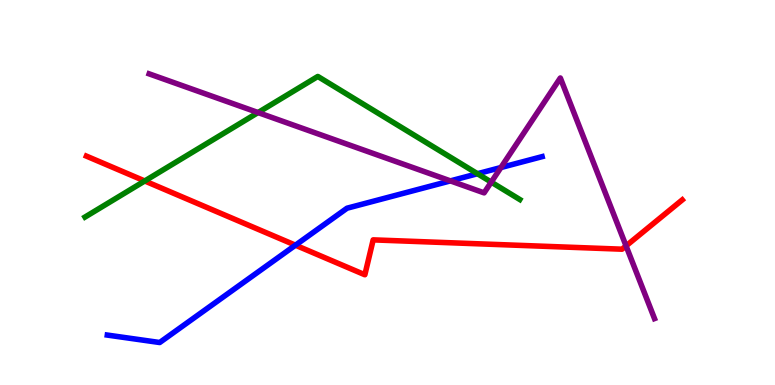[{'lines': ['blue', 'red'], 'intersections': [{'x': 3.81, 'y': 3.63}]}, {'lines': ['green', 'red'], 'intersections': [{'x': 1.87, 'y': 5.3}]}, {'lines': ['purple', 'red'], 'intersections': [{'x': 8.08, 'y': 3.61}]}, {'lines': ['blue', 'green'], 'intersections': [{'x': 6.16, 'y': 5.49}]}, {'lines': ['blue', 'purple'], 'intersections': [{'x': 5.81, 'y': 5.3}, {'x': 6.46, 'y': 5.65}]}, {'lines': ['green', 'purple'], 'intersections': [{'x': 3.33, 'y': 7.08}, {'x': 6.34, 'y': 5.27}]}]